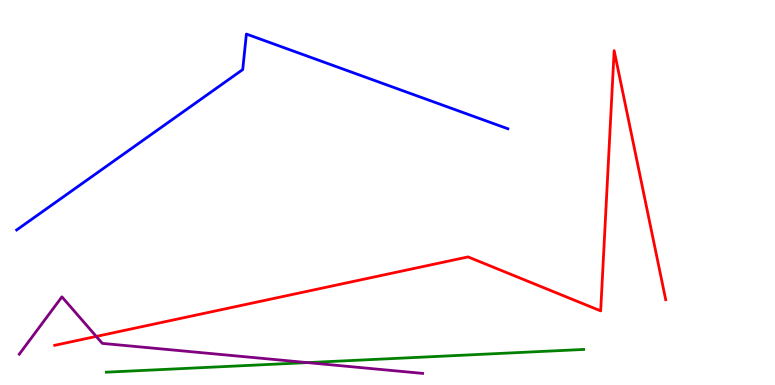[{'lines': ['blue', 'red'], 'intersections': []}, {'lines': ['green', 'red'], 'intersections': []}, {'lines': ['purple', 'red'], 'intersections': [{'x': 1.24, 'y': 1.26}]}, {'lines': ['blue', 'green'], 'intersections': []}, {'lines': ['blue', 'purple'], 'intersections': []}, {'lines': ['green', 'purple'], 'intersections': [{'x': 3.97, 'y': 0.582}]}]